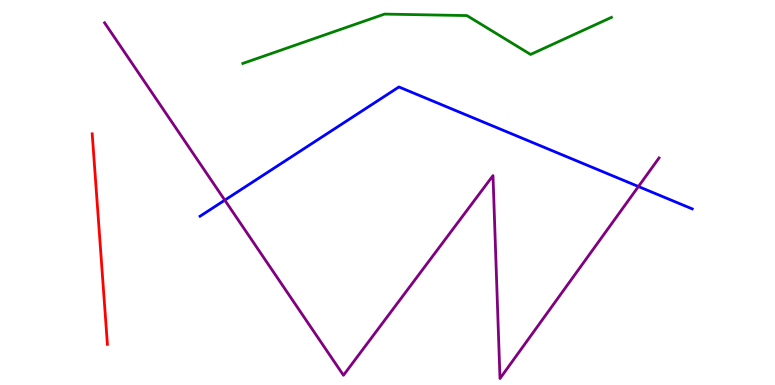[{'lines': ['blue', 'red'], 'intersections': []}, {'lines': ['green', 'red'], 'intersections': []}, {'lines': ['purple', 'red'], 'intersections': []}, {'lines': ['blue', 'green'], 'intersections': []}, {'lines': ['blue', 'purple'], 'intersections': [{'x': 2.9, 'y': 4.8}, {'x': 8.24, 'y': 5.16}]}, {'lines': ['green', 'purple'], 'intersections': []}]